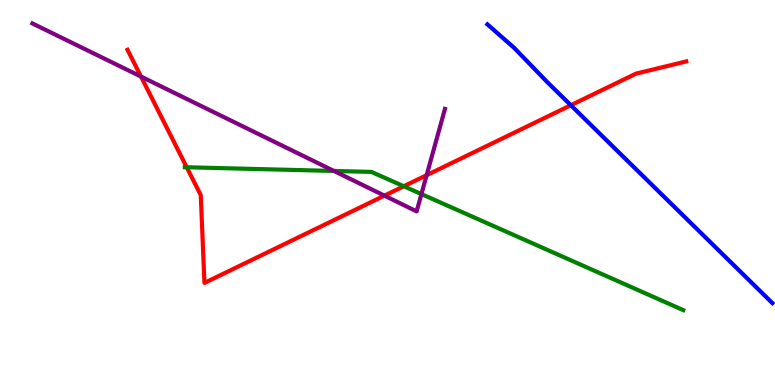[{'lines': ['blue', 'red'], 'intersections': [{'x': 7.37, 'y': 7.27}]}, {'lines': ['green', 'red'], 'intersections': [{'x': 2.41, 'y': 5.66}, {'x': 5.21, 'y': 5.16}]}, {'lines': ['purple', 'red'], 'intersections': [{'x': 1.82, 'y': 8.01}, {'x': 4.96, 'y': 4.92}, {'x': 5.51, 'y': 5.45}]}, {'lines': ['blue', 'green'], 'intersections': []}, {'lines': ['blue', 'purple'], 'intersections': []}, {'lines': ['green', 'purple'], 'intersections': [{'x': 4.31, 'y': 5.56}, {'x': 5.44, 'y': 4.96}]}]